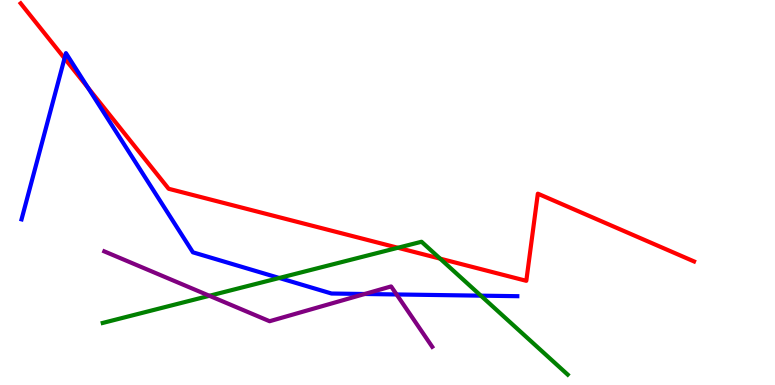[{'lines': ['blue', 'red'], 'intersections': [{'x': 0.833, 'y': 8.48}, {'x': 1.14, 'y': 7.72}]}, {'lines': ['green', 'red'], 'intersections': [{'x': 5.13, 'y': 3.56}, {'x': 5.68, 'y': 3.28}]}, {'lines': ['purple', 'red'], 'intersections': []}, {'lines': ['blue', 'green'], 'intersections': [{'x': 3.6, 'y': 2.78}, {'x': 6.2, 'y': 2.32}]}, {'lines': ['blue', 'purple'], 'intersections': [{'x': 4.71, 'y': 2.36}, {'x': 5.12, 'y': 2.35}]}, {'lines': ['green', 'purple'], 'intersections': [{'x': 2.7, 'y': 2.32}]}]